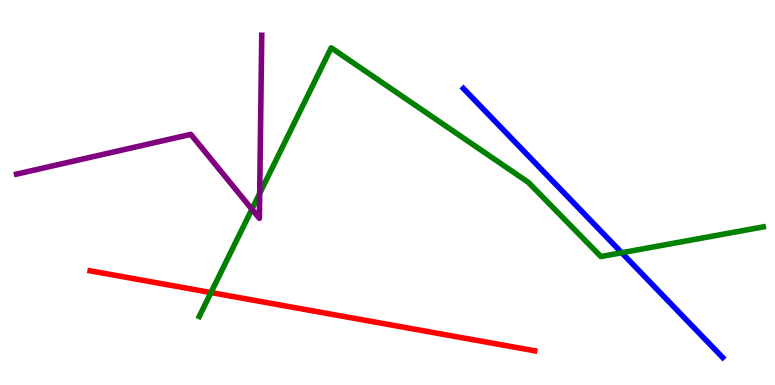[{'lines': ['blue', 'red'], 'intersections': []}, {'lines': ['green', 'red'], 'intersections': [{'x': 2.72, 'y': 2.4}]}, {'lines': ['purple', 'red'], 'intersections': []}, {'lines': ['blue', 'green'], 'intersections': [{'x': 8.02, 'y': 3.44}]}, {'lines': ['blue', 'purple'], 'intersections': []}, {'lines': ['green', 'purple'], 'intersections': [{'x': 3.25, 'y': 4.57}, {'x': 3.35, 'y': 4.98}]}]